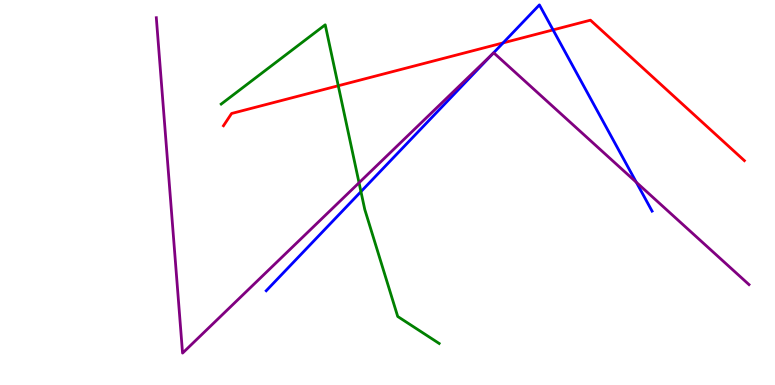[{'lines': ['blue', 'red'], 'intersections': [{'x': 6.49, 'y': 8.89}, {'x': 7.14, 'y': 9.22}]}, {'lines': ['green', 'red'], 'intersections': [{'x': 4.36, 'y': 7.77}]}, {'lines': ['purple', 'red'], 'intersections': []}, {'lines': ['blue', 'green'], 'intersections': [{'x': 4.66, 'y': 5.02}]}, {'lines': ['blue', 'purple'], 'intersections': [{'x': 6.36, 'y': 8.61}, {'x': 8.21, 'y': 5.27}]}, {'lines': ['green', 'purple'], 'intersections': [{'x': 4.63, 'y': 5.25}]}]